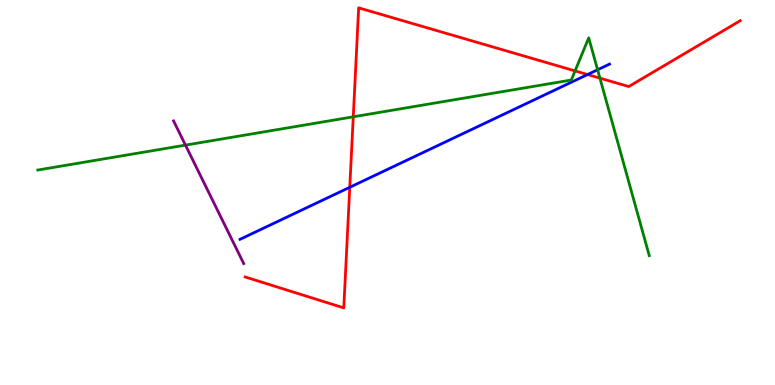[{'lines': ['blue', 'red'], 'intersections': [{'x': 4.51, 'y': 5.14}, {'x': 7.58, 'y': 8.06}]}, {'lines': ['green', 'red'], 'intersections': [{'x': 4.56, 'y': 6.97}, {'x': 7.42, 'y': 8.16}, {'x': 7.74, 'y': 7.97}]}, {'lines': ['purple', 'red'], 'intersections': []}, {'lines': ['blue', 'green'], 'intersections': [{'x': 7.71, 'y': 8.19}]}, {'lines': ['blue', 'purple'], 'intersections': []}, {'lines': ['green', 'purple'], 'intersections': [{'x': 2.39, 'y': 6.23}]}]